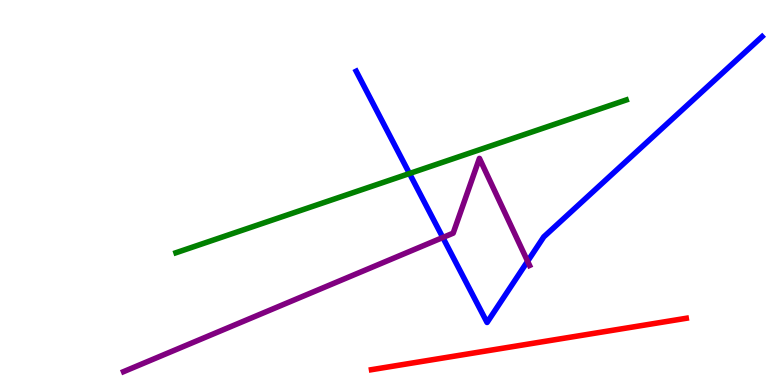[{'lines': ['blue', 'red'], 'intersections': []}, {'lines': ['green', 'red'], 'intersections': []}, {'lines': ['purple', 'red'], 'intersections': []}, {'lines': ['blue', 'green'], 'intersections': [{'x': 5.28, 'y': 5.49}]}, {'lines': ['blue', 'purple'], 'intersections': [{'x': 5.71, 'y': 3.83}, {'x': 6.81, 'y': 3.21}]}, {'lines': ['green', 'purple'], 'intersections': []}]